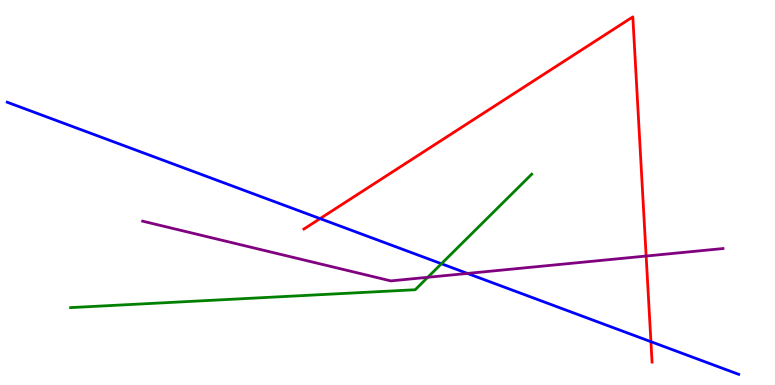[{'lines': ['blue', 'red'], 'intersections': [{'x': 4.13, 'y': 4.32}, {'x': 8.4, 'y': 1.13}]}, {'lines': ['green', 'red'], 'intersections': []}, {'lines': ['purple', 'red'], 'intersections': [{'x': 8.34, 'y': 3.35}]}, {'lines': ['blue', 'green'], 'intersections': [{'x': 5.7, 'y': 3.15}]}, {'lines': ['blue', 'purple'], 'intersections': [{'x': 6.03, 'y': 2.9}]}, {'lines': ['green', 'purple'], 'intersections': [{'x': 5.52, 'y': 2.8}]}]